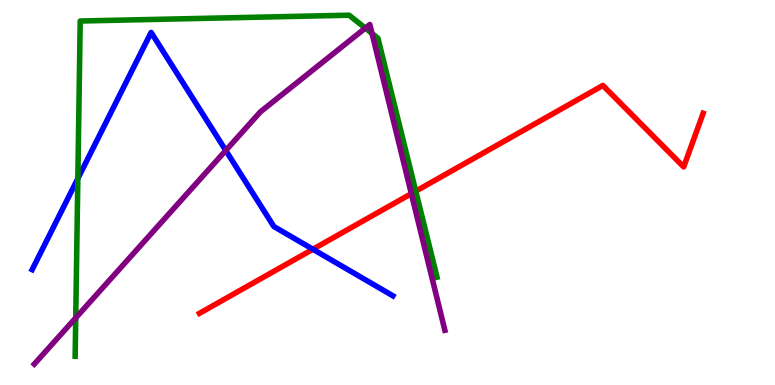[{'lines': ['blue', 'red'], 'intersections': [{'x': 4.04, 'y': 3.53}]}, {'lines': ['green', 'red'], 'intersections': [{'x': 5.36, 'y': 5.03}]}, {'lines': ['purple', 'red'], 'intersections': [{'x': 5.31, 'y': 4.97}]}, {'lines': ['blue', 'green'], 'intersections': [{'x': 1.0, 'y': 5.36}]}, {'lines': ['blue', 'purple'], 'intersections': [{'x': 2.91, 'y': 6.09}]}, {'lines': ['green', 'purple'], 'intersections': [{'x': 0.977, 'y': 1.74}, {'x': 4.71, 'y': 9.27}, {'x': 4.8, 'y': 9.13}]}]